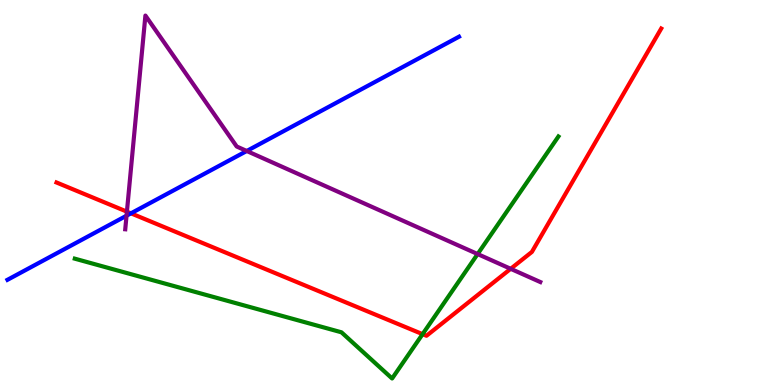[{'lines': ['blue', 'red'], 'intersections': [{'x': 1.69, 'y': 4.46}]}, {'lines': ['green', 'red'], 'intersections': [{'x': 5.45, 'y': 1.32}]}, {'lines': ['purple', 'red'], 'intersections': [{'x': 1.64, 'y': 4.5}, {'x': 6.59, 'y': 3.02}]}, {'lines': ['blue', 'green'], 'intersections': []}, {'lines': ['blue', 'purple'], 'intersections': [{'x': 1.63, 'y': 4.4}, {'x': 3.18, 'y': 6.08}]}, {'lines': ['green', 'purple'], 'intersections': [{'x': 6.16, 'y': 3.4}]}]